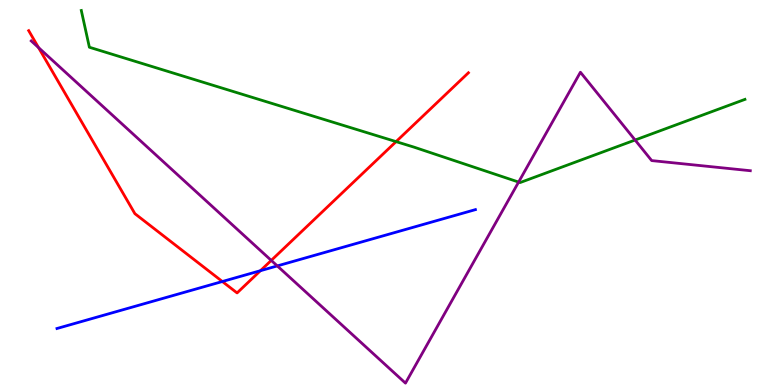[{'lines': ['blue', 'red'], 'intersections': [{'x': 2.87, 'y': 2.69}, {'x': 3.36, 'y': 2.97}]}, {'lines': ['green', 'red'], 'intersections': [{'x': 5.11, 'y': 6.32}]}, {'lines': ['purple', 'red'], 'intersections': [{'x': 0.497, 'y': 8.76}, {'x': 3.5, 'y': 3.24}]}, {'lines': ['blue', 'green'], 'intersections': []}, {'lines': ['blue', 'purple'], 'intersections': [{'x': 3.58, 'y': 3.09}]}, {'lines': ['green', 'purple'], 'intersections': [{'x': 6.69, 'y': 5.27}, {'x': 8.19, 'y': 6.36}]}]